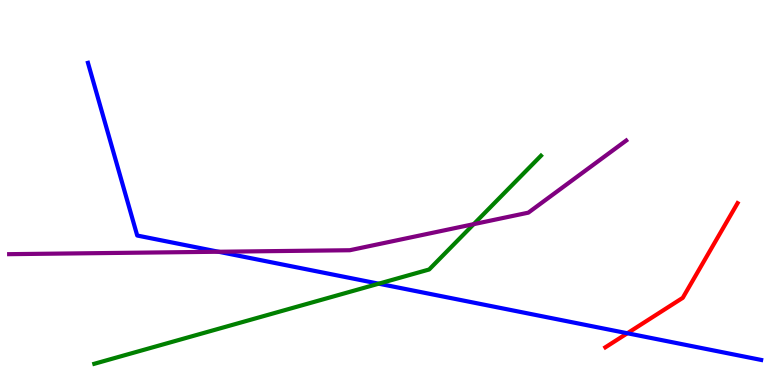[{'lines': ['blue', 'red'], 'intersections': [{'x': 8.09, 'y': 1.34}]}, {'lines': ['green', 'red'], 'intersections': []}, {'lines': ['purple', 'red'], 'intersections': []}, {'lines': ['blue', 'green'], 'intersections': [{'x': 4.89, 'y': 2.63}]}, {'lines': ['blue', 'purple'], 'intersections': [{'x': 2.82, 'y': 3.46}]}, {'lines': ['green', 'purple'], 'intersections': [{'x': 6.11, 'y': 4.18}]}]